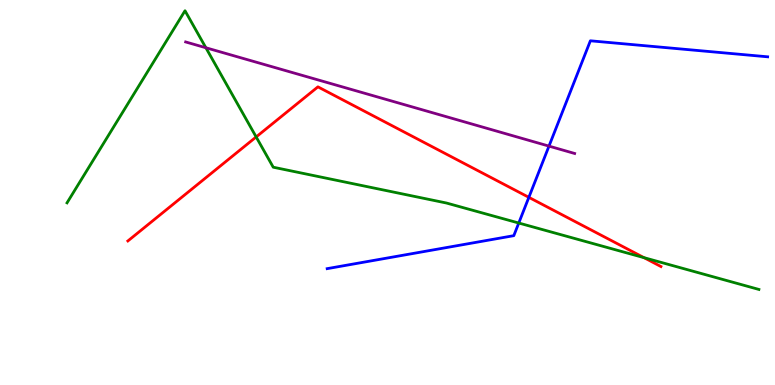[{'lines': ['blue', 'red'], 'intersections': [{'x': 6.82, 'y': 4.87}]}, {'lines': ['green', 'red'], 'intersections': [{'x': 3.31, 'y': 6.44}, {'x': 8.31, 'y': 3.31}]}, {'lines': ['purple', 'red'], 'intersections': []}, {'lines': ['blue', 'green'], 'intersections': [{'x': 6.69, 'y': 4.21}]}, {'lines': ['blue', 'purple'], 'intersections': [{'x': 7.08, 'y': 6.2}]}, {'lines': ['green', 'purple'], 'intersections': [{'x': 2.66, 'y': 8.76}]}]